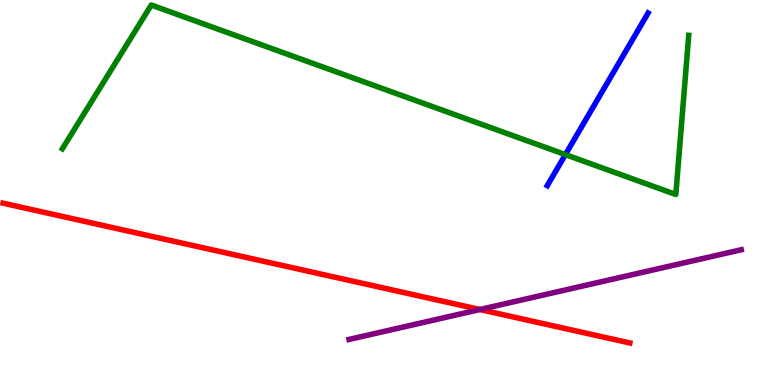[{'lines': ['blue', 'red'], 'intersections': []}, {'lines': ['green', 'red'], 'intersections': []}, {'lines': ['purple', 'red'], 'intersections': [{'x': 6.19, 'y': 1.96}]}, {'lines': ['blue', 'green'], 'intersections': [{'x': 7.3, 'y': 5.98}]}, {'lines': ['blue', 'purple'], 'intersections': []}, {'lines': ['green', 'purple'], 'intersections': []}]